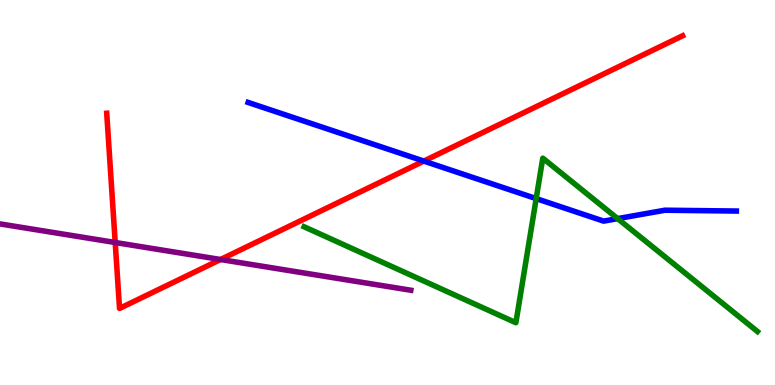[{'lines': ['blue', 'red'], 'intersections': [{'x': 5.47, 'y': 5.82}]}, {'lines': ['green', 'red'], 'intersections': []}, {'lines': ['purple', 'red'], 'intersections': [{'x': 1.49, 'y': 3.7}, {'x': 2.85, 'y': 3.26}]}, {'lines': ['blue', 'green'], 'intersections': [{'x': 6.92, 'y': 4.84}, {'x': 7.97, 'y': 4.32}]}, {'lines': ['blue', 'purple'], 'intersections': []}, {'lines': ['green', 'purple'], 'intersections': []}]